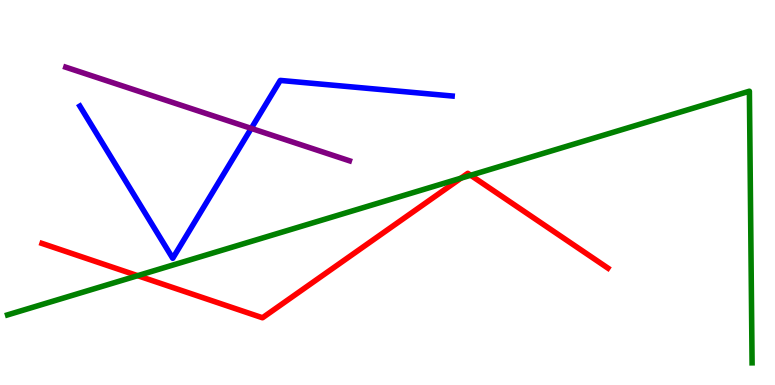[{'lines': ['blue', 'red'], 'intersections': []}, {'lines': ['green', 'red'], 'intersections': [{'x': 1.78, 'y': 2.84}, {'x': 5.95, 'y': 5.37}, {'x': 6.07, 'y': 5.45}]}, {'lines': ['purple', 'red'], 'intersections': []}, {'lines': ['blue', 'green'], 'intersections': []}, {'lines': ['blue', 'purple'], 'intersections': [{'x': 3.24, 'y': 6.67}]}, {'lines': ['green', 'purple'], 'intersections': []}]